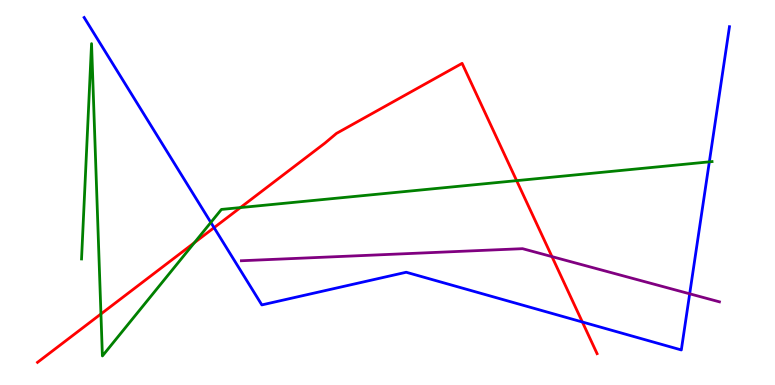[{'lines': ['blue', 'red'], 'intersections': [{'x': 2.76, 'y': 4.09}, {'x': 7.51, 'y': 1.64}]}, {'lines': ['green', 'red'], 'intersections': [{'x': 1.3, 'y': 1.84}, {'x': 2.51, 'y': 3.7}, {'x': 3.1, 'y': 4.61}, {'x': 6.67, 'y': 5.31}]}, {'lines': ['purple', 'red'], 'intersections': [{'x': 7.12, 'y': 3.33}]}, {'lines': ['blue', 'green'], 'intersections': [{'x': 2.72, 'y': 4.22}, {'x': 9.15, 'y': 5.8}]}, {'lines': ['blue', 'purple'], 'intersections': [{'x': 8.9, 'y': 2.37}]}, {'lines': ['green', 'purple'], 'intersections': []}]